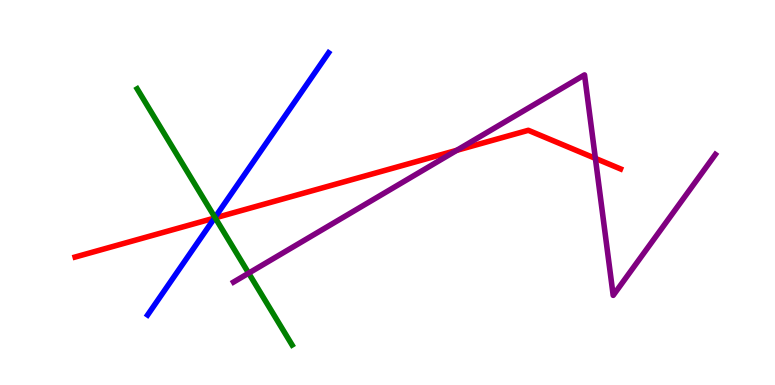[{'lines': ['blue', 'red'], 'intersections': [{'x': 2.77, 'y': 4.34}]}, {'lines': ['green', 'red'], 'intersections': [{'x': 2.78, 'y': 4.34}]}, {'lines': ['purple', 'red'], 'intersections': [{'x': 5.89, 'y': 6.1}, {'x': 7.68, 'y': 5.89}]}, {'lines': ['blue', 'green'], 'intersections': [{'x': 2.77, 'y': 4.35}]}, {'lines': ['blue', 'purple'], 'intersections': []}, {'lines': ['green', 'purple'], 'intersections': [{'x': 3.21, 'y': 2.91}]}]